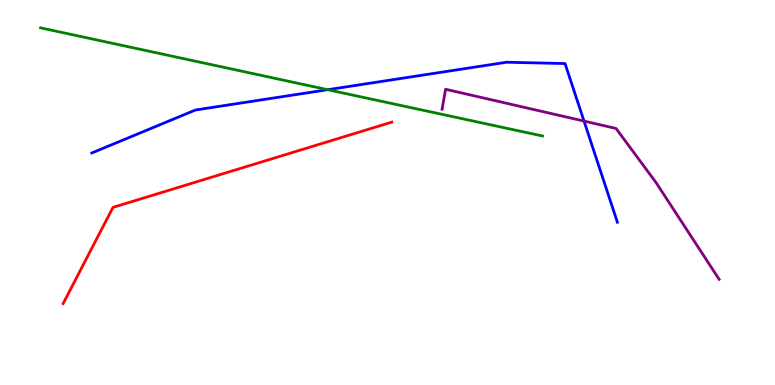[{'lines': ['blue', 'red'], 'intersections': []}, {'lines': ['green', 'red'], 'intersections': []}, {'lines': ['purple', 'red'], 'intersections': []}, {'lines': ['blue', 'green'], 'intersections': [{'x': 4.23, 'y': 7.67}]}, {'lines': ['blue', 'purple'], 'intersections': [{'x': 7.54, 'y': 6.85}]}, {'lines': ['green', 'purple'], 'intersections': []}]